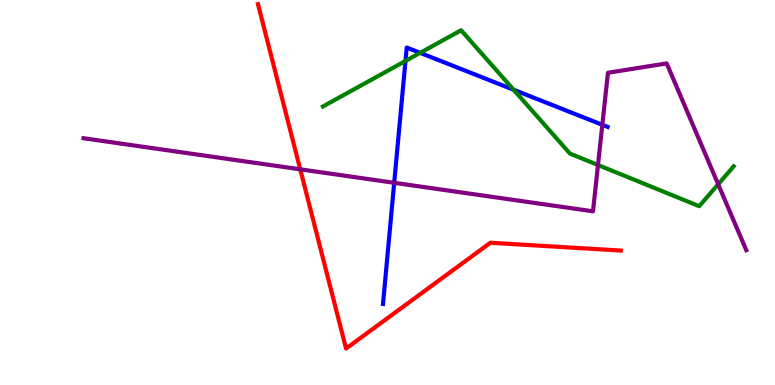[{'lines': ['blue', 'red'], 'intersections': []}, {'lines': ['green', 'red'], 'intersections': []}, {'lines': ['purple', 'red'], 'intersections': [{'x': 3.87, 'y': 5.6}]}, {'lines': ['blue', 'green'], 'intersections': [{'x': 5.23, 'y': 8.42}, {'x': 5.42, 'y': 8.63}, {'x': 6.63, 'y': 7.67}]}, {'lines': ['blue', 'purple'], 'intersections': [{'x': 5.09, 'y': 5.25}, {'x': 7.77, 'y': 6.76}]}, {'lines': ['green', 'purple'], 'intersections': [{'x': 7.72, 'y': 5.71}, {'x': 9.27, 'y': 5.21}]}]